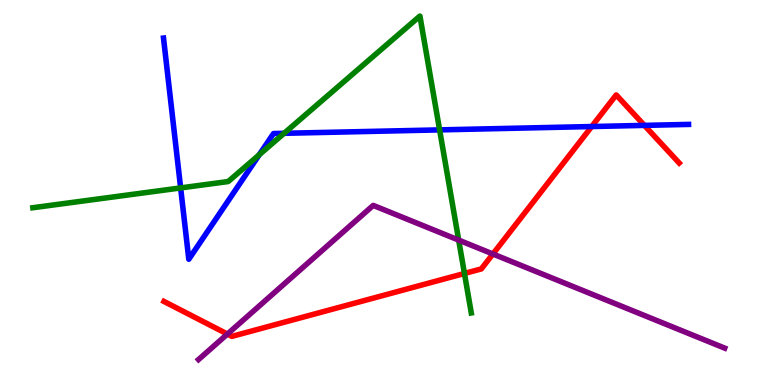[{'lines': ['blue', 'red'], 'intersections': [{'x': 7.63, 'y': 6.71}, {'x': 8.31, 'y': 6.74}]}, {'lines': ['green', 'red'], 'intersections': [{'x': 5.99, 'y': 2.9}]}, {'lines': ['purple', 'red'], 'intersections': [{'x': 2.93, 'y': 1.32}, {'x': 6.36, 'y': 3.4}]}, {'lines': ['blue', 'green'], 'intersections': [{'x': 2.33, 'y': 5.12}, {'x': 3.34, 'y': 5.98}, {'x': 3.67, 'y': 6.54}, {'x': 5.67, 'y': 6.63}]}, {'lines': ['blue', 'purple'], 'intersections': []}, {'lines': ['green', 'purple'], 'intersections': [{'x': 5.92, 'y': 3.76}]}]